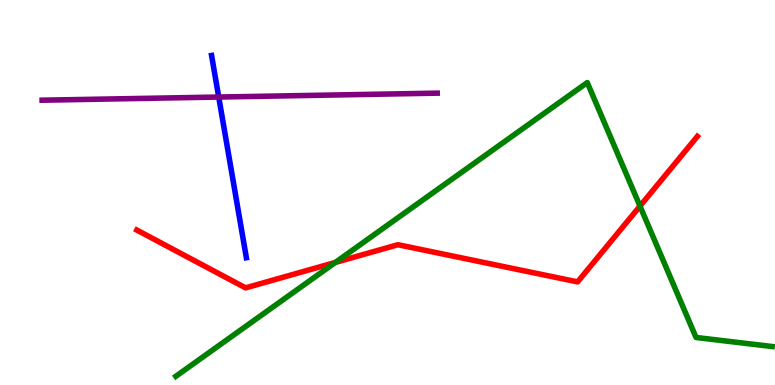[{'lines': ['blue', 'red'], 'intersections': []}, {'lines': ['green', 'red'], 'intersections': [{'x': 4.33, 'y': 3.18}, {'x': 8.26, 'y': 4.65}]}, {'lines': ['purple', 'red'], 'intersections': []}, {'lines': ['blue', 'green'], 'intersections': []}, {'lines': ['blue', 'purple'], 'intersections': [{'x': 2.82, 'y': 7.48}]}, {'lines': ['green', 'purple'], 'intersections': []}]